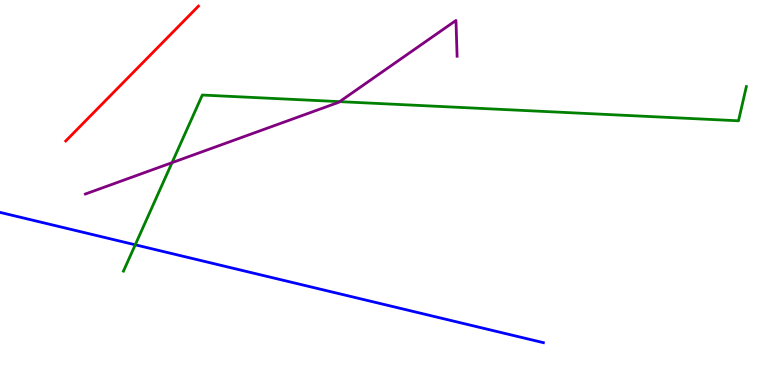[{'lines': ['blue', 'red'], 'intersections': []}, {'lines': ['green', 'red'], 'intersections': []}, {'lines': ['purple', 'red'], 'intersections': []}, {'lines': ['blue', 'green'], 'intersections': [{'x': 1.75, 'y': 3.64}]}, {'lines': ['blue', 'purple'], 'intersections': []}, {'lines': ['green', 'purple'], 'intersections': [{'x': 2.22, 'y': 5.78}, {'x': 4.38, 'y': 7.36}]}]